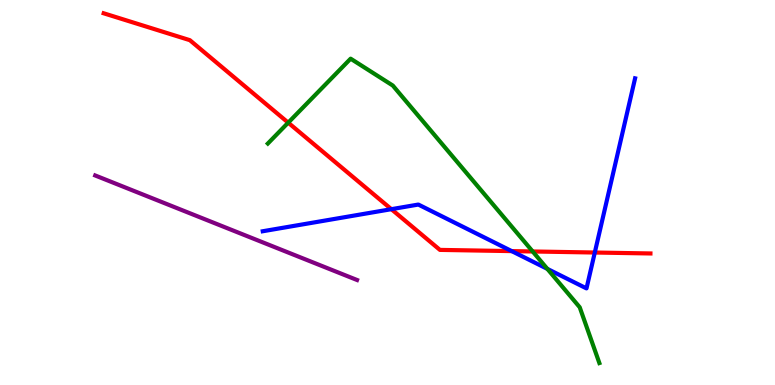[{'lines': ['blue', 'red'], 'intersections': [{'x': 5.05, 'y': 4.57}, {'x': 6.6, 'y': 3.48}, {'x': 7.67, 'y': 3.44}]}, {'lines': ['green', 'red'], 'intersections': [{'x': 3.72, 'y': 6.81}, {'x': 6.87, 'y': 3.47}]}, {'lines': ['purple', 'red'], 'intersections': []}, {'lines': ['blue', 'green'], 'intersections': [{'x': 7.06, 'y': 3.02}]}, {'lines': ['blue', 'purple'], 'intersections': []}, {'lines': ['green', 'purple'], 'intersections': []}]